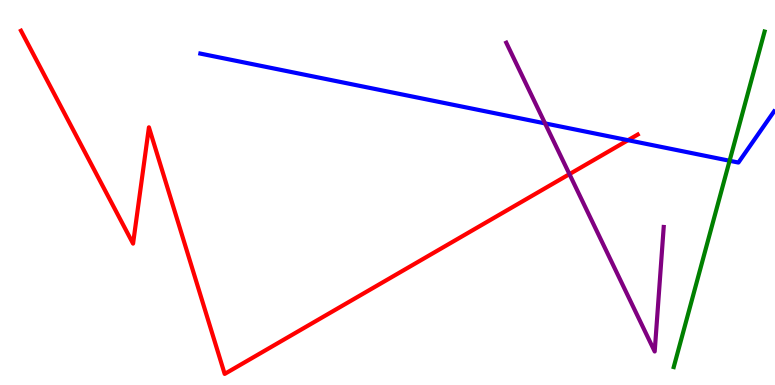[{'lines': ['blue', 'red'], 'intersections': [{'x': 8.1, 'y': 6.36}]}, {'lines': ['green', 'red'], 'intersections': []}, {'lines': ['purple', 'red'], 'intersections': [{'x': 7.35, 'y': 5.48}]}, {'lines': ['blue', 'green'], 'intersections': [{'x': 9.41, 'y': 5.82}]}, {'lines': ['blue', 'purple'], 'intersections': [{'x': 7.03, 'y': 6.8}]}, {'lines': ['green', 'purple'], 'intersections': []}]